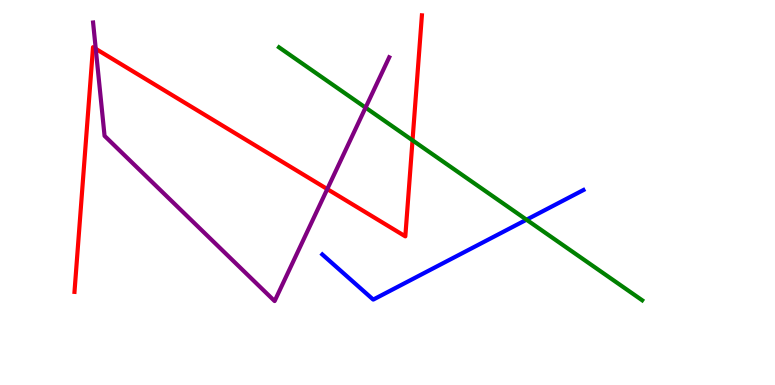[{'lines': ['blue', 'red'], 'intersections': []}, {'lines': ['green', 'red'], 'intersections': [{'x': 5.32, 'y': 6.36}]}, {'lines': ['purple', 'red'], 'intersections': [{'x': 1.24, 'y': 8.73}, {'x': 4.22, 'y': 5.09}]}, {'lines': ['blue', 'green'], 'intersections': [{'x': 6.79, 'y': 4.29}]}, {'lines': ['blue', 'purple'], 'intersections': []}, {'lines': ['green', 'purple'], 'intersections': [{'x': 4.72, 'y': 7.2}]}]